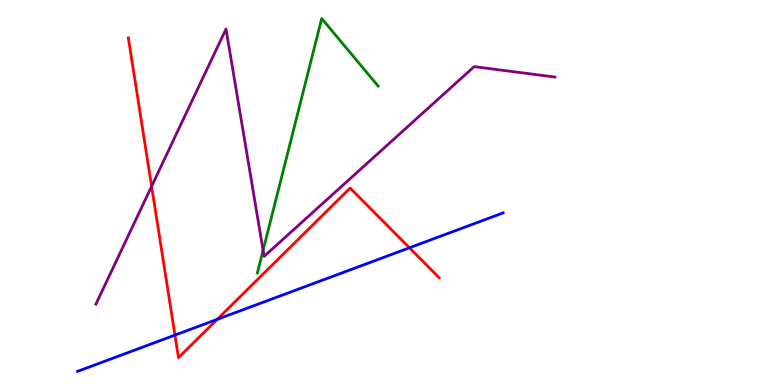[{'lines': ['blue', 'red'], 'intersections': [{'x': 2.26, 'y': 1.3}, {'x': 2.8, 'y': 1.7}, {'x': 5.28, 'y': 3.56}]}, {'lines': ['green', 'red'], 'intersections': []}, {'lines': ['purple', 'red'], 'intersections': [{'x': 1.96, 'y': 5.16}]}, {'lines': ['blue', 'green'], 'intersections': []}, {'lines': ['blue', 'purple'], 'intersections': []}, {'lines': ['green', 'purple'], 'intersections': [{'x': 3.39, 'y': 3.5}]}]